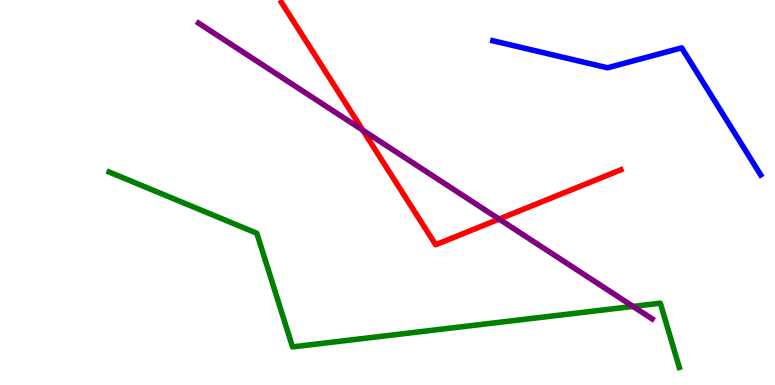[{'lines': ['blue', 'red'], 'intersections': []}, {'lines': ['green', 'red'], 'intersections': []}, {'lines': ['purple', 'red'], 'intersections': [{'x': 4.68, 'y': 6.62}, {'x': 6.44, 'y': 4.31}]}, {'lines': ['blue', 'green'], 'intersections': []}, {'lines': ['blue', 'purple'], 'intersections': []}, {'lines': ['green', 'purple'], 'intersections': [{'x': 8.17, 'y': 2.04}]}]